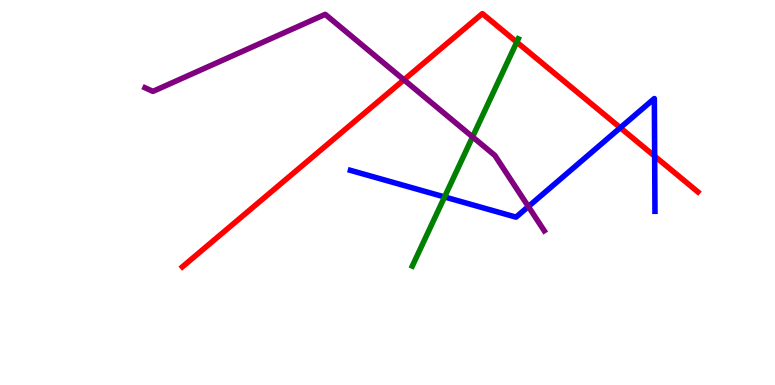[{'lines': ['blue', 'red'], 'intersections': [{'x': 8.0, 'y': 6.68}, {'x': 8.45, 'y': 5.94}]}, {'lines': ['green', 'red'], 'intersections': [{'x': 6.67, 'y': 8.91}]}, {'lines': ['purple', 'red'], 'intersections': [{'x': 5.21, 'y': 7.93}]}, {'lines': ['blue', 'green'], 'intersections': [{'x': 5.74, 'y': 4.88}]}, {'lines': ['blue', 'purple'], 'intersections': [{'x': 6.82, 'y': 4.64}]}, {'lines': ['green', 'purple'], 'intersections': [{'x': 6.1, 'y': 6.44}]}]